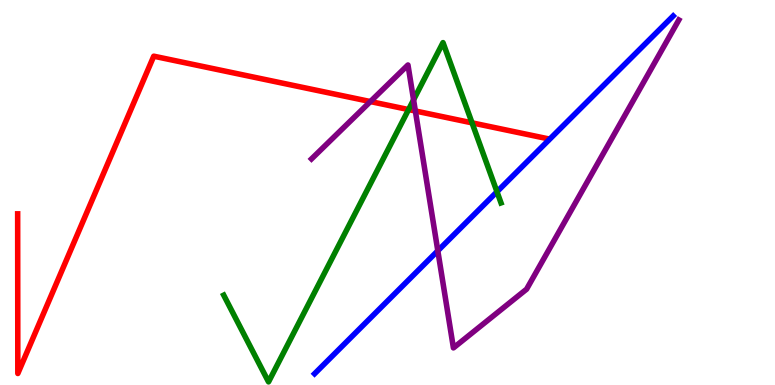[{'lines': ['blue', 'red'], 'intersections': []}, {'lines': ['green', 'red'], 'intersections': [{'x': 5.27, 'y': 7.15}, {'x': 6.09, 'y': 6.81}]}, {'lines': ['purple', 'red'], 'intersections': [{'x': 4.78, 'y': 7.36}, {'x': 5.36, 'y': 7.12}]}, {'lines': ['blue', 'green'], 'intersections': [{'x': 6.41, 'y': 5.02}]}, {'lines': ['blue', 'purple'], 'intersections': [{'x': 5.65, 'y': 3.49}]}, {'lines': ['green', 'purple'], 'intersections': [{'x': 5.34, 'y': 7.41}]}]